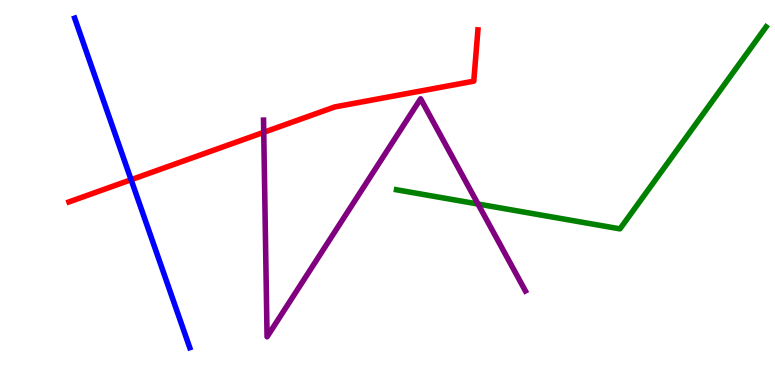[{'lines': ['blue', 'red'], 'intersections': [{'x': 1.69, 'y': 5.33}]}, {'lines': ['green', 'red'], 'intersections': []}, {'lines': ['purple', 'red'], 'intersections': [{'x': 3.4, 'y': 6.56}]}, {'lines': ['blue', 'green'], 'intersections': []}, {'lines': ['blue', 'purple'], 'intersections': []}, {'lines': ['green', 'purple'], 'intersections': [{'x': 6.17, 'y': 4.7}]}]